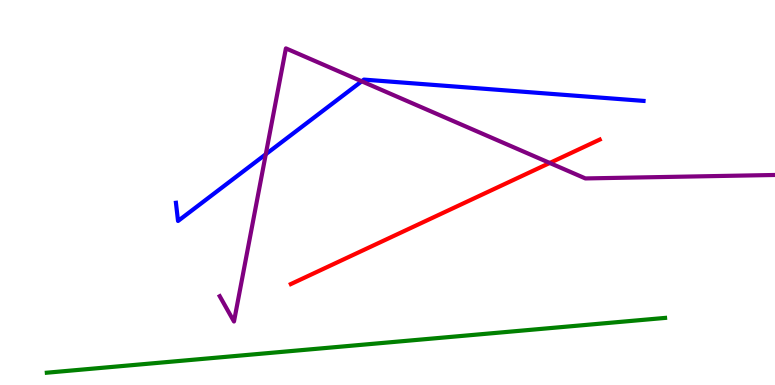[{'lines': ['blue', 'red'], 'intersections': []}, {'lines': ['green', 'red'], 'intersections': []}, {'lines': ['purple', 'red'], 'intersections': [{'x': 7.09, 'y': 5.77}]}, {'lines': ['blue', 'green'], 'intersections': []}, {'lines': ['blue', 'purple'], 'intersections': [{'x': 3.43, 'y': 5.99}, {'x': 4.67, 'y': 7.89}]}, {'lines': ['green', 'purple'], 'intersections': []}]